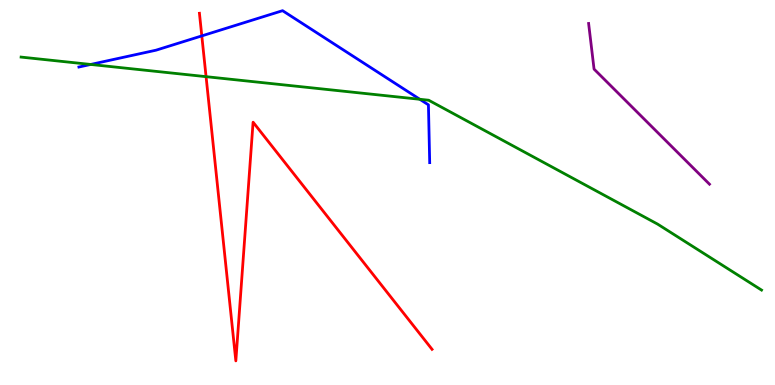[{'lines': ['blue', 'red'], 'intersections': [{'x': 2.6, 'y': 9.07}]}, {'lines': ['green', 'red'], 'intersections': [{'x': 2.66, 'y': 8.01}]}, {'lines': ['purple', 'red'], 'intersections': []}, {'lines': ['blue', 'green'], 'intersections': [{'x': 1.17, 'y': 8.33}, {'x': 5.42, 'y': 7.42}]}, {'lines': ['blue', 'purple'], 'intersections': []}, {'lines': ['green', 'purple'], 'intersections': []}]